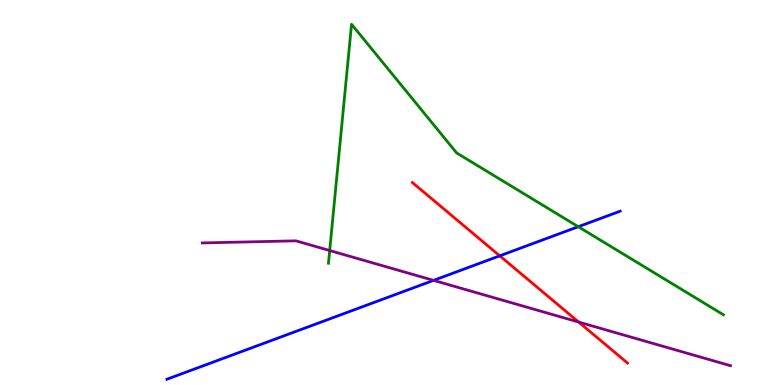[{'lines': ['blue', 'red'], 'intersections': [{'x': 6.45, 'y': 3.35}]}, {'lines': ['green', 'red'], 'intersections': []}, {'lines': ['purple', 'red'], 'intersections': [{'x': 7.47, 'y': 1.63}]}, {'lines': ['blue', 'green'], 'intersections': [{'x': 7.46, 'y': 4.11}]}, {'lines': ['blue', 'purple'], 'intersections': [{'x': 5.59, 'y': 2.72}]}, {'lines': ['green', 'purple'], 'intersections': [{'x': 4.25, 'y': 3.49}]}]